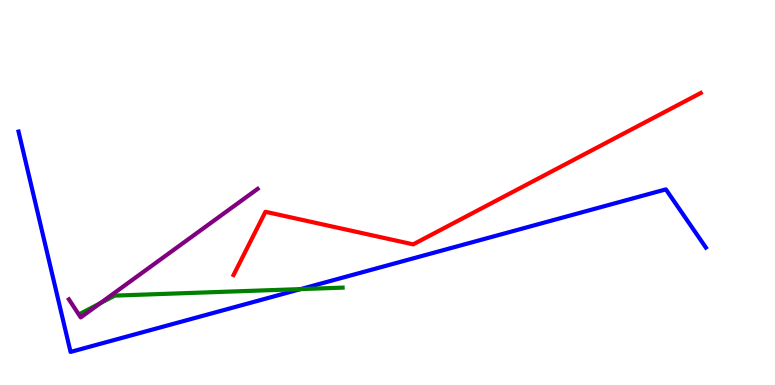[{'lines': ['blue', 'red'], 'intersections': []}, {'lines': ['green', 'red'], 'intersections': []}, {'lines': ['purple', 'red'], 'intersections': []}, {'lines': ['blue', 'green'], 'intersections': [{'x': 3.88, 'y': 2.49}]}, {'lines': ['blue', 'purple'], 'intersections': []}, {'lines': ['green', 'purple'], 'intersections': [{'x': 1.29, 'y': 2.13}]}]